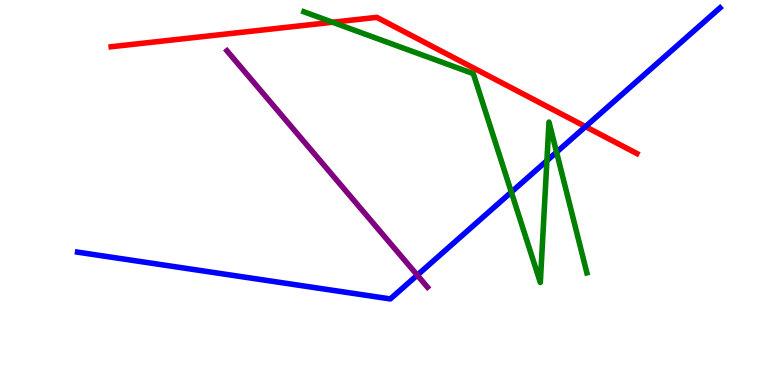[{'lines': ['blue', 'red'], 'intersections': [{'x': 7.55, 'y': 6.71}]}, {'lines': ['green', 'red'], 'intersections': [{'x': 4.29, 'y': 9.42}]}, {'lines': ['purple', 'red'], 'intersections': []}, {'lines': ['blue', 'green'], 'intersections': [{'x': 6.6, 'y': 5.01}, {'x': 7.06, 'y': 5.83}, {'x': 7.18, 'y': 6.05}]}, {'lines': ['blue', 'purple'], 'intersections': [{'x': 5.38, 'y': 2.85}]}, {'lines': ['green', 'purple'], 'intersections': []}]